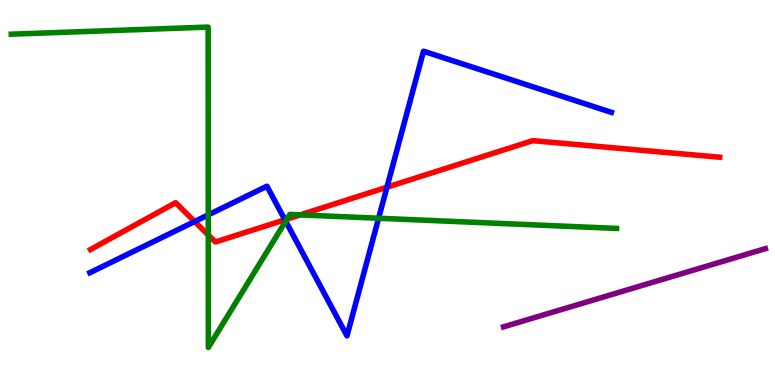[{'lines': ['blue', 'red'], 'intersections': [{'x': 2.51, 'y': 4.25}, {'x': 3.68, 'y': 4.29}, {'x': 4.99, 'y': 5.14}]}, {'lines': ['green', 'red'], 'intersections': [{'x': 2.69, 'y': 3.9}, {'x': 3.7, 'y': 4.31}, {'x': 3.87, 'y': 4.42}]}, {'lines': ['purple', 'red'], 'intersections': []}, {'lines': ['blue', 'green'], 'intersections': [{'x': 2.69, 'y': 4.42}, {'x': 3.69, 'y': 4.25}, {'x': 4.89, 'y': 4.33}]}, {'lines': ['blue', 'purple'], 'intersections': []}, {'lines': ['green', 'purple'], 'intersections': []}]